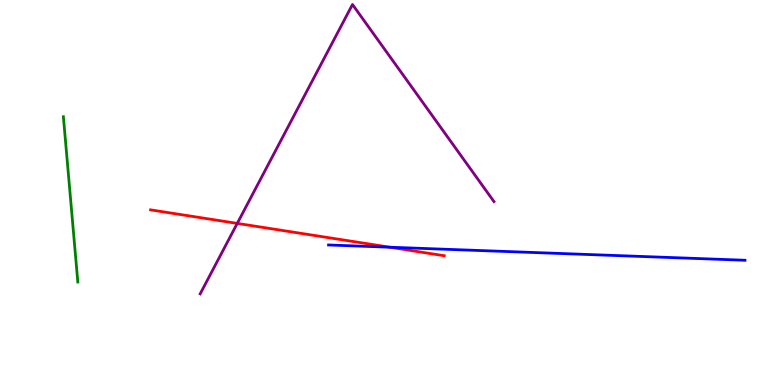[{'lines': ['blue', 'red'], 'intersections': [{'x': 5.03, 'y': 3.58}]}, {'lines': ['green', 'red'], 'intersections': []}, {'lines': ['purple', 'red'], 'intersections': [{'x': 3.06, 'y': 4.2}]}, {'lines': ['blue', 'green'], 'intersections': []}, {'lines': ['blue', 'purple'], 'intersections': []}, {'lines': ['green', 'purple'], 'intersections': []}]